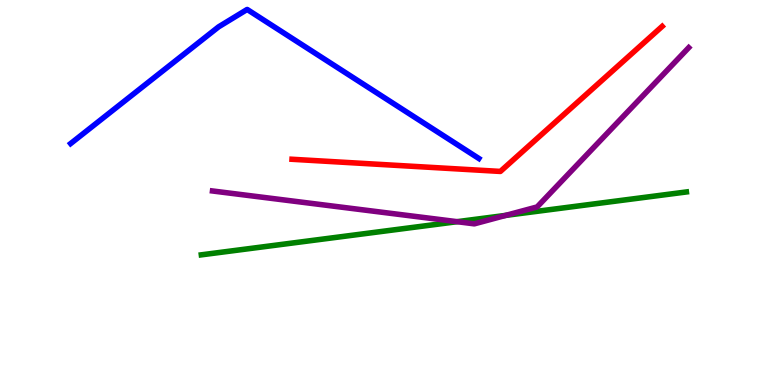[{'lines': ['blue', 'red'], 'intersections': []}, {'lines': ['green', 'red'], 'intersections': []}, {'lines': ['purple', 'red'], 'intersections': []}, {'lines': ['blue', 'green'], 'intersections': []}, {'lines': ['blue', 'purple'], 'intersections': []}, {'lines': ['green', 'purple'], 'intersections': [{'x': 5.9, 'y': 4.24}, {'x': 6.53, 'y': 4.41}]}]